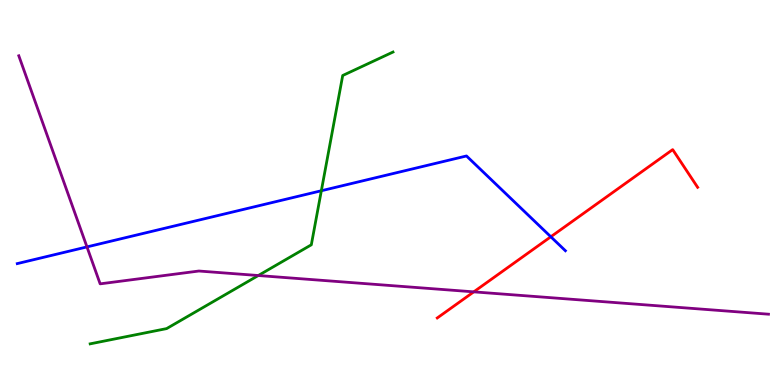[{'lines': ['blue', 'red'], 'intersections': [{'x': 7.11, 'y': 3.85}]}, {'lines': ['green', 'red'], 'intersections': []}, {'lines': ['purple', 'red'], 'intersections': [{'x': 6.11, 'y': 2.42}]}, {'lines': ['blue', 'green'], 'intersections': [{'x': 4.15, 'y': 5.05}]}, {'lines': ['blue', 'purple'], 'intersections': [{'x': 1.12, 'y': 3.59}]}, {'lines': ['green', 'purple'], 'intersections': [{'x': 3.33, 'y': 2.84}]}]